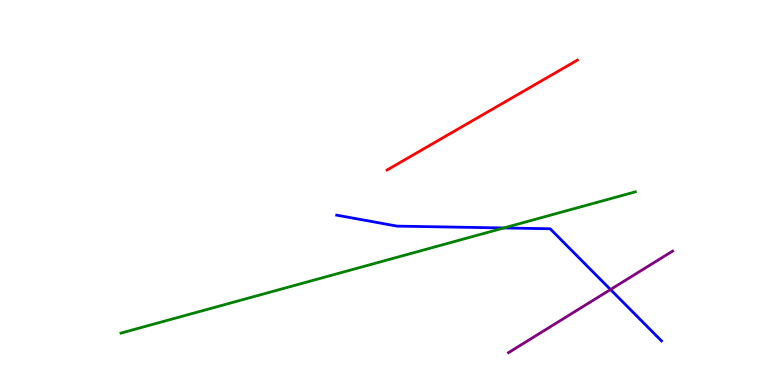[{'lines': ['blue', 'red'], 'intersections': []}, {'lines': ['green', 'red'], 'intersections': []}, {'lines': ['purple', 'red'], 'intersections': []}, {'lines': ['blue', 'green'], 'intersections': [{'x': 6.5, 'y': 4.08}]}, {'lines': ['blue', 'purple'], 'intersections': [{'x': 7.88, 'y': 2.48}]}, {'lines': ['green', 'purple'], 'intersections': []}]